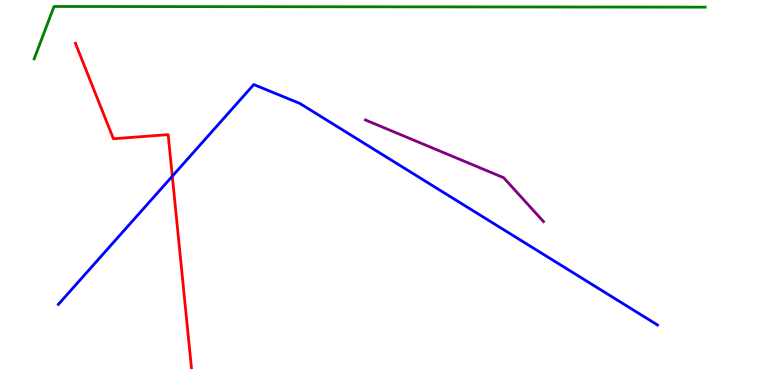[{'lines': ['blue', 'red'], 'intersections': [{'x': 2.22, 'y': 5.42}]}, {'lines': ['green', 'red'], 'intersections': []}, {'lines': ['purple', 'red'], 'intersections': []}, {'lines': ['blue', 'green'], 'intersections': []}, {'lines': ['blue', 'purple'], 'intersections': []}, {'lines': ['green', 'purple'], 'intersections': []}]